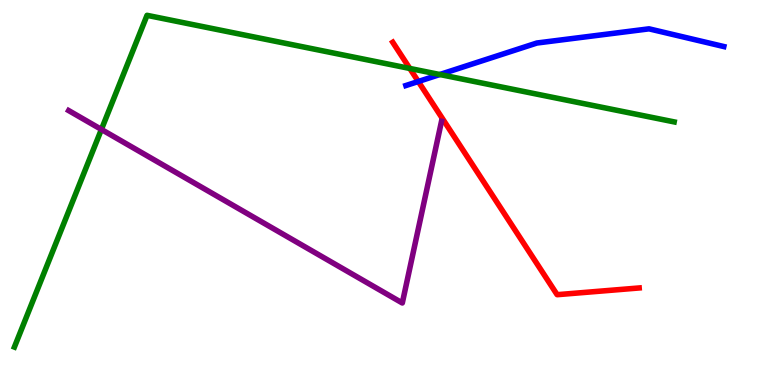[{'lines': ['blue', 'red'], 'intersections': [{'x': 5.4, 'y': 7.88}]}, {'lines': ['green', 'red'], 'intersections': [{'x': 5.29, 'y': 8.22}]}, {'lines': ['purple', 'red'], 'intersections': []}, {'lines': ['blue', 'green'], 'intersections': [{'x': 5.67, 'y': 8.06}]}, {'lines': ['blue', 'purple'], 'intersections': []}, {'lines': ['green', 'purple'], 'intersections': [{'x': 1.31, 'y': 6.64}]}]